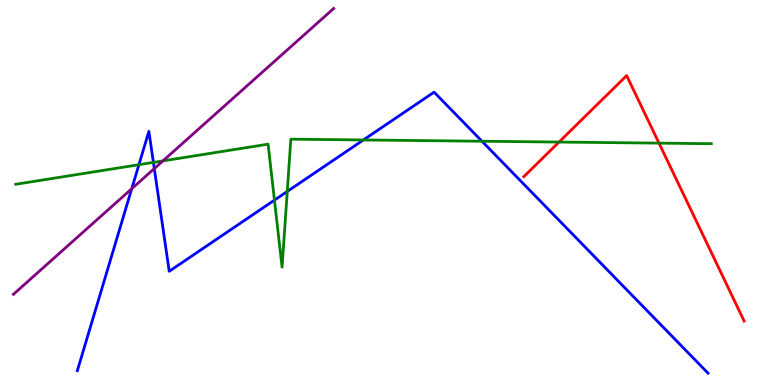[{'lines': ['blue', 'red'], 'intersections': []}, {'lines': ['green', 'red'], 'intersections': [{'x': 7.21, 'y': 6.31}, {'x': 8.5, 'y': 6.28}]}, {'lines': ['purple', 'red'], 'intersections': []}, {'lines': ['blue', 'green'], 'intersections': [{'x': 1.79, 'y': 5.72}, {'x': 1.98, 'y': 5.78}, {'x': 3.54, 'y': 4.8}, {'x': 3.71, 'y': 5.03}, {'x': 4.69, 'y': 6.36}, {'x': 6.22, 'y': 6.33}]}, {'lines': ['blue', 'purple'], 'intersections': [{'x': 1.7, 'y': 5.1}, {'x': 1.99, 'y': 5.62}]}, {'lines': ['green', 'purple'], 'intersections': [{'x': 2.1, 'y': 5.82}]}]